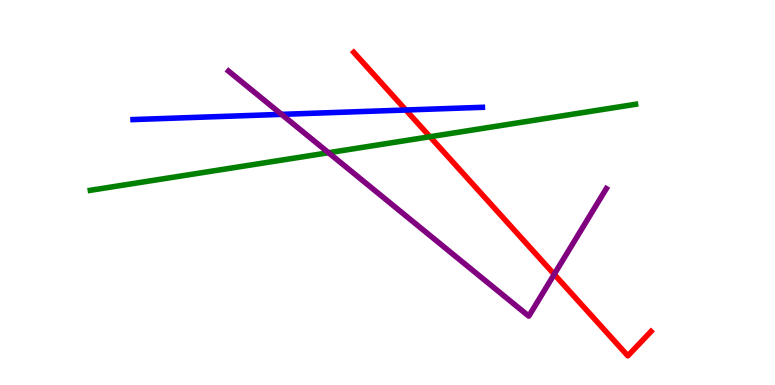[{'lines': ['blue', 'red'], 'intersections': [{'x': 5.24, 'y': 7.14}]}, {'lines': ['green', 'red'], 'intersections': [{'x': 5.55, 'y': 6.45}]}, {'lines': ['purple', 'red'], 'intersections': [{'x': 7.15, 'y': 2.87}]}, {'lines': ['blue', 'green'], 'intersections': []}, {'lines': ['blue', 'purple'], 'intersections': [{'x': 3.63, 'y': 7.03}]}, {'lines': ['green', 'purple'], 'intersections': [{'x': 4.24, 'y': 6.03}]}]